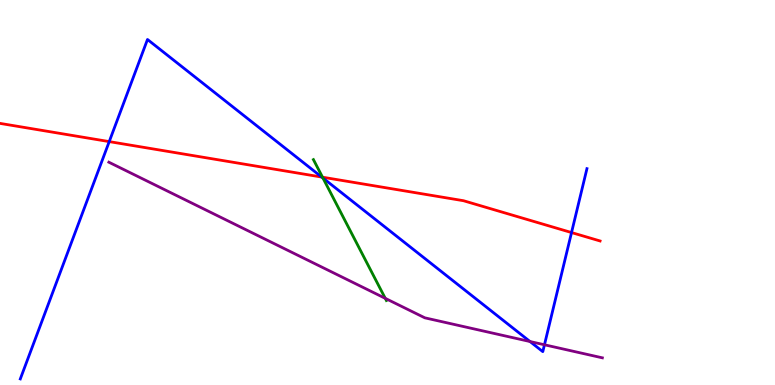[{'lines': ['blue', 'red'], 'intersections': [{'x': 1.41, 'y': 6.32}, {'x': 4.15, 'y': 5.4}, {'x': 7.37, 'y': 3.96}]}, {'lines': ['green', 'red'], 'intersections': [{'x': 4.16, 'y': 5.4}]}, {'lines': ['purple', 'red'], 'intersections': []}, {'lines': ['blue', 'green'], 'intersections': [{'x': 4.17, 'y': 5.38}]}, {'lines': ['blue', 'purple'], 'intersections': [{'x': 6.84, 'y': 1.13}, {'x': 7.03, 'y': 1.04}]}, {'lines': ['green', 'purple'], 'intersections': [{'x': 4.97, 'y': 2.25}]}]